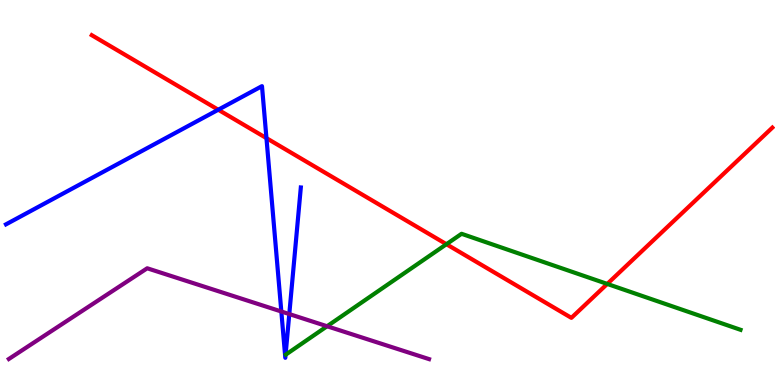[{'lines': ['blue', 'red'], 'intersections': [{'x': 2.82, 'y': 7.15}, {'x': 3.44, 'y': 6.41}]}, {'lines': ['green', 'red'], 'intersections': [{'x': 5.76, 'y': 3.66}, {'x': 7.84, 'y': 2.63}]}, {'lines': ['purple', 'red'], 'intersections': []}, {'lines': ['blue', 'green'], 'intersections': []}, {'lines': ['blue', 'purple'], 'intersections': [{'x': 3.63, 'y': 1.91}, {'x': 3.73, 'y': 1.84}]}, {'lines': ['green', 'purple'], 'intersections': [{'x': 4.22, 'y': 1.53}]}]